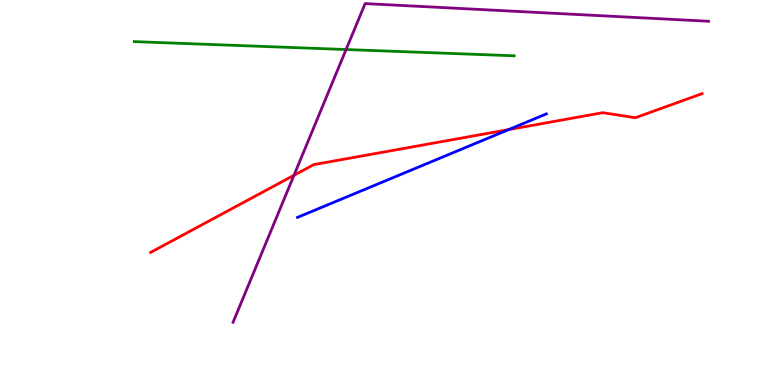[{'lines': ['blue', 'red'], 'intersections': [{'x': 6.56, 'y': 6.63}]}, {'lines': ['green', 'red'], 'intersections': []}, {'lines': ['purple', 'red'], 'intersections': [{'x': 3.79, 'y': 5.45}]}, {'lines': ['blue', 'green'], 'intersections': []}, {'lines': ['blue', 'purple'], 'intersections': []}, {'lines': ['green', 'purple'], 'intersections': [{'x': 4.47, 'y': 8.71}]}]